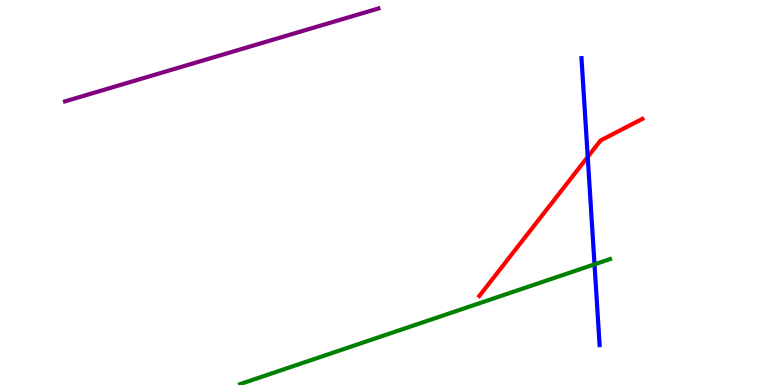[{'lines': ['blue', 'red'], 'intersections': [{'x': 7.58, 'y': 5.92}]}, {'lines': ['green', 'red'], 'intersections': []}, {'lines': ['purple', 'red'], 'intersections': []}, {'lines': ['blue', 'green'], 'intersections': [{'x': 7.67, 'y': 3.13}]}, {'lines': ['blue', 'purple'], 'intersections': []}, {'lines': ['green', 'purple'], 'intersections': []}]